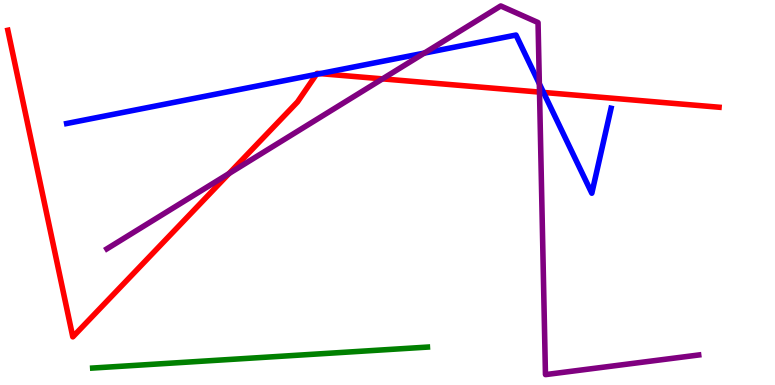[{'lines': ['blue', 'red'], 'intersections': [{'x': 4.08, 'y': 8.07}, {'x': 4.13, 'y': 8.09}, {'x': 7.01, 'y': 7.6}]}, {'lines': ['green', 'red'], 'intersections': []}, {'lines': ['purple', 'red'], 'intersections': [{'x': 2.96, 'y': 5.49}, {'x': 4.94, 'y': 7.95}, {'x': 6.96, 'y': 7.61}]}, {'lines': ['blue', 'green'], 'intersections': []}, {'lines': ['blue', 'purple'], 'intersections': [{'x': 5.47, 'y': 8.62}, {'x': 6.96, 'y': 7.82}]}, {'lines': ['green', 'purple'], 'intersections': []}]